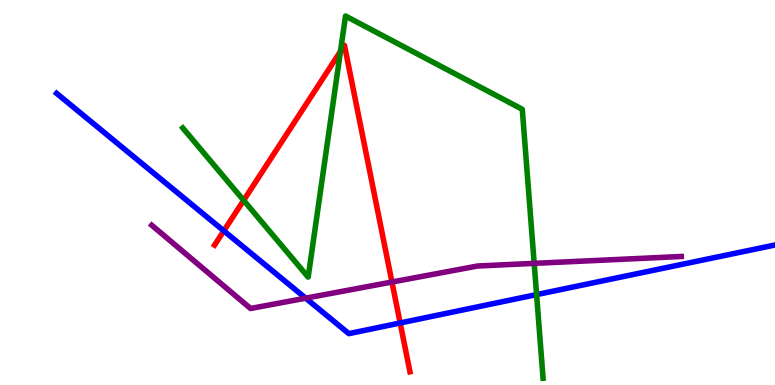[{'lines': ['blue', 'red'], 'intersections': [{'x': 2.89, 'y': 4.0}, {'x': 5.16, 'y': 1.61}]}, {'lines': ['green', 'red'], 'intersections': [{'x': 3.14, 'y': 4.8}, {'x': 4.39, 'y': 8.66}]}, {'lines': ['purple', 'red'], 'intersections': [{'x': 5.06, 'y': 2.67}]}, {'lines': ['blue', 'green'], 'intersections': [{'x': 6.92, 'y': 2.35}]}, {'lines': ['blue', 'purple'], 'intersections': [{'x': 3.94, 'y': 2.26}]}, {'lines': ['green', 'purple'], 'intersections': [{'x': 6.89, 'y': 3.16}]}]